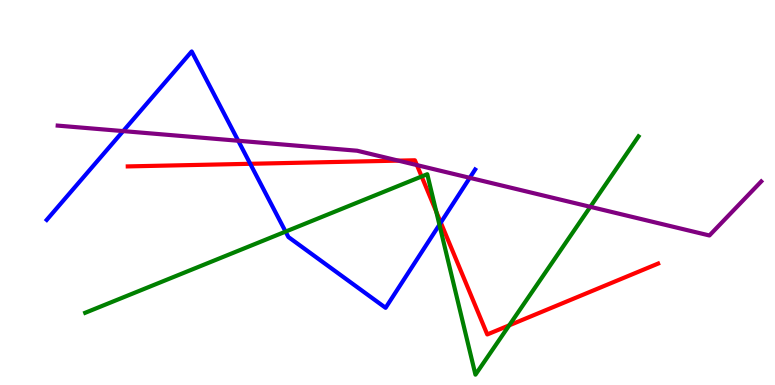[{'lines': ['blue', 'red'], 'intersections': [{'x': 3.23, 'y': 5.75}, {'x': 5.69, 'y': 4.22}]}, {'lines': ['green', 'red'], 'intersections': [{'x': 5.44, 'y': 5.42}, {'x': 5.63, 'y': 4.5}, {'x': 6.57, 'y': 1.55}]}, {'lines': ['purple', 'red'], 'intersections': [{'x': 5.14, 'y': 5.83}, {'x': 5.38, 'y': 5.71}]}, {'lines': ['blue', 'green'], 'intersections': [{'x': 3.68, 'y': 3.98}, {'x': 5.67, 'y': 4.16}]}, {'lines': ['blue', 'purple'], 'intersections': [{'x': 1.59, 'y': 6.59}, {'x': 3.07, 'y': 6.34}, {'x': 6.06, 'y': 5.38}]}, {'lines': ['green', 'purple'], 'intersections': [{'x': 7.62, 'y': 4.63}]}]